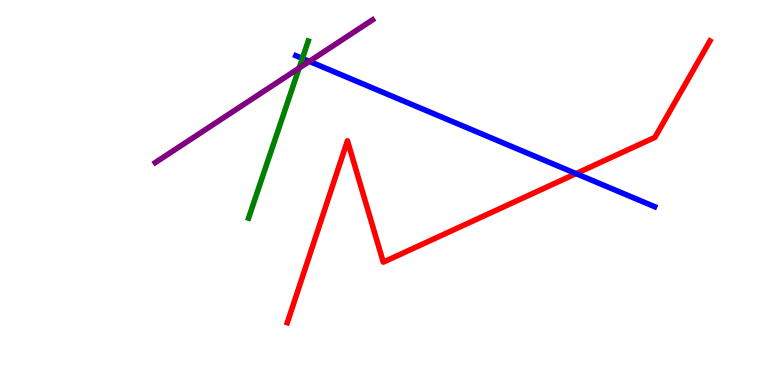[{'lines': ['blue', 'red'], 'intersections': [{'x': 7.43, 'y': 5.49}]}, {'lines': ['green', 'red'], 'intersections': []}, {'lines': ['purple', 'red'], 'intersections': []}, {'lines': ['blue', 'green'], 'intersections': [{'x': 3.9, 'y': 8.48}]}, {'lines': ['blue', 'purple'], 'intersections': [{'x': 3.99, 'y': 8.41}]}, {'lines': ['green', 'purple'], 'intersections': [{'x': 3.86, 'y': 8.23}]}]